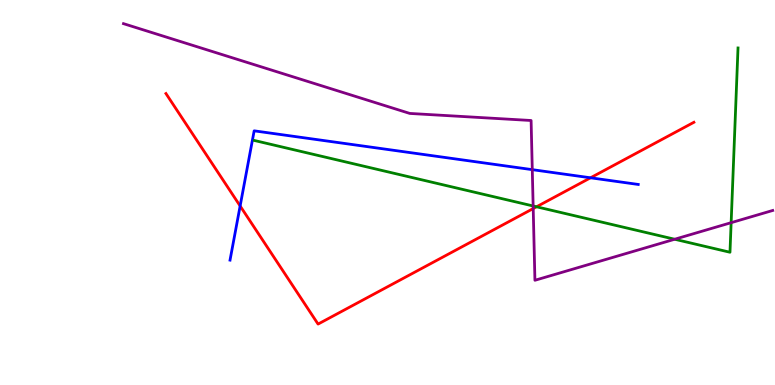[{'lines': ['blue', 'red'], 'intersections': [{'x': 3.1, 'y': 4.65}, {'x': 7.62, 'y': 5.38}]}, {'lines': ['green', 'red'], 'intersections': [{'x': 6.92, 'y': 4.63}]}, {'lines': ['purple', 'red'], 'intersections': [{'x': 6.88, 'y': 4.58}]}, {'lines': ['blue', 'green'], 'intersections': []}, {'lines': ['blue', 'purple'], 'intersections': [{'x': 6.87, 'y': 5.59}]}, {'lines': ['green', 'purple'], 'intersections': [{'x': 6.88, 'y': 4.65}, {'x': 8.71, 'y': 3.79}, {'x': 9.43, 'y': 4.22}]}]